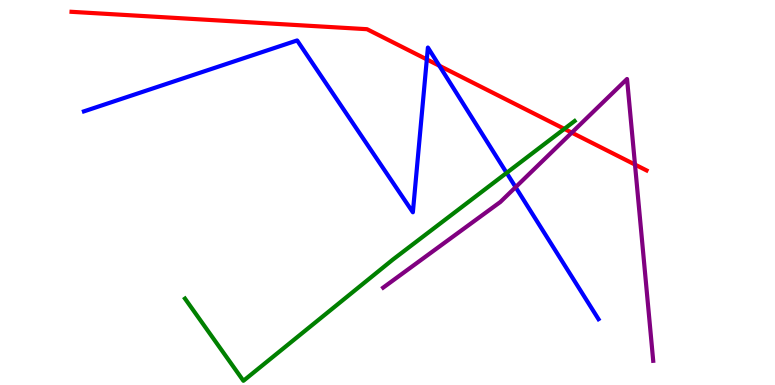[{'lines': ['blue', 'red'], 'intersections': [{'x': 5.51, 'y': 8.46}, {'x': 5.67, 'y': 8.29}]}, {'lines': ['green', 'red'], 'intersections': [{'x': 7.28, 'y': 6.65}]}, {'lines': ['purple', 'red'], 'intersections': [{'x': 7.38, 'y': 6.55}, {'x': 8.19, 'y': 5.73}]}, {'lines': ['blue', 'green'], 'intersections': [{'x': 6.54, 'y': 5.51}]}, {'lines': ['blue', 'purple'], 'intersections': [{'x': 6.65, 'y': 5.14}]}, {'lines': ['green', 'purple'], 'intersections': []}]